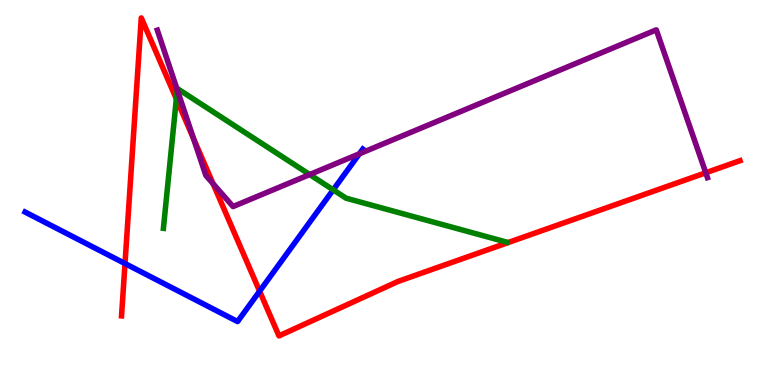[{'lines': ['blue', 'red'], 'intersections': [{'x': 1.61, 'y': 3.15}, {'x': 3.35, 'y': 2.44}]}, {'lines': ['green', 'red'], 'intersections': [{'x': 2.28, 'y': 7.43}]}, {'lines': ['purple', 'red'], 'intersections': [{'x': 2.5, 'y': 6.4}, {'x': 2.75, 'y': 5.23}, {'x': 9.11, 'y': 5.51}]}, {'lines': ['blue', 'green'], 'intersections': [{'x': 4.3, 'y': 5.07}]}, {'lines': ['blue', 'purple'], 'intersections': [{'x': 4.64, 'y': 6.01}]}, {'lines': ['green', 'purple'], 'intersections': [{'x': 2.29, 'y': 7.67}, {'x': 4.0, 'y': 5.47}]}]